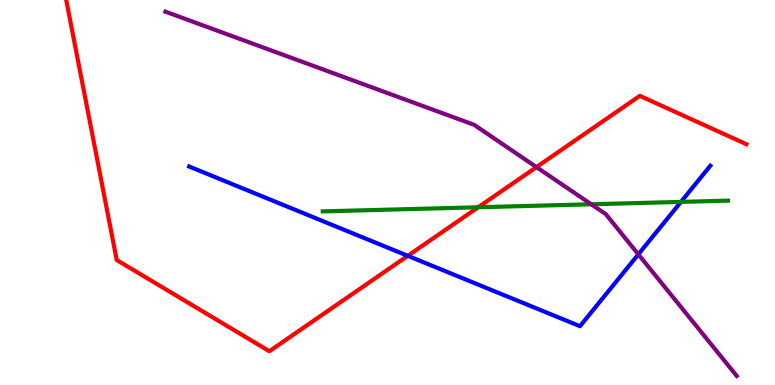[{'lines': ['blue', 'red'], 'intersections': [{'x': 5.26, 'y': 3.36}]}, {'lines': ['green', 'red'], 'intersections': [{'x': 6.17, 'y': 4.62}]}, {'lines': ['purple', 'red'], 'intersections': [{'x': 6.92, 'y': 5.66}]}, {'lines': ['blue', 'green'], 'intersections': [{'x': 8.79, 'y': 4.76}]}, {'lines': ['blue', 'purple'], 'intersections': [{'x': 8.24, 'y': 3.39}]}, {'lines': ['green', 'purple'], 'intersections': [{'x': 7.63, 'y': 4.69}]}]